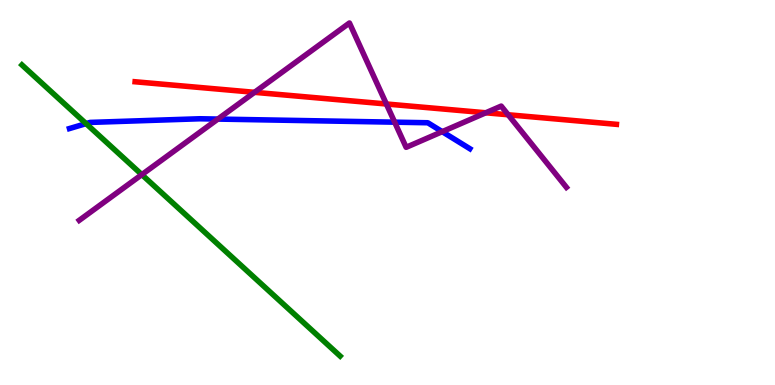[{'lines': ['blue', 'red'], 'intersections': []}, {'lines': ['green', 'red'], 'intersections': []}, {'lines': ['purple', 'red'], 'intersections': [{'x': 3.28, 'y': 7.6}, {'x': 4.99, 'y': 7.3}, {'x': 6.27, 'y': 7.07}, {'x': 6.56, 'y': 7.02}]}, {'lines': ['blue', 'green'], 'intersections': [{'x': 1.11, 'y': 6.79}]}, {'lines': ['blue', 'purple'], 'intersections': [{'x': 2.81, 'y': 6.91}, {'x': 5.09, 'y': 6.83}, {'x': 5.71, 'y': 6.58}]}, {'lines': ['green', 'purple'], 'intersections': [{'x': 1.83, 'y': 5.46}]}]